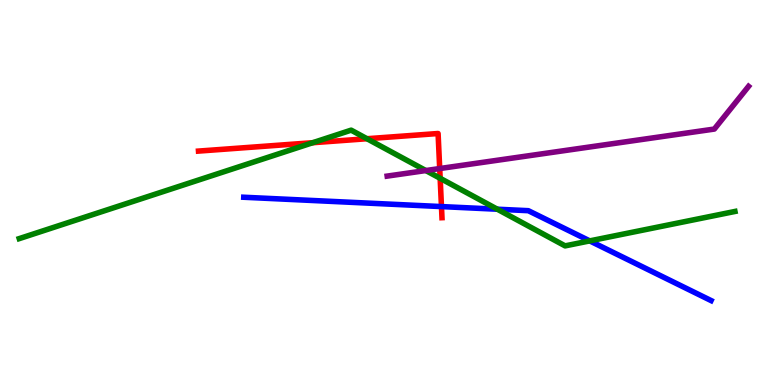[{'lines': ['blue', 'red'], 'intersections': [{'x': 5.7, 'y': 4.63}]}, {'lines': ['green', 'red'], 'intersections': [{'x': 4.04, 'y': 6.29}, {'x': 4.74, 'y': 6.4}, {'x': 5.68, 'y': 5.37}]}, {'lines': ['purple', 'red'], 'intersections': [{'x': 5.67, 'y': 5.62}]}, {'lines': ['blue', 'green'], 'intersections': [{'x': 6.42, 'y': 4.57}, {'x': 7.61, 'y': 3.74}]}, {'lines': ['blue', 'purple'], 'intersections': []}, {'lines': ['green', 'purple'], 'intersections': [{'x': 5.49, 'y': 5.57}]}]